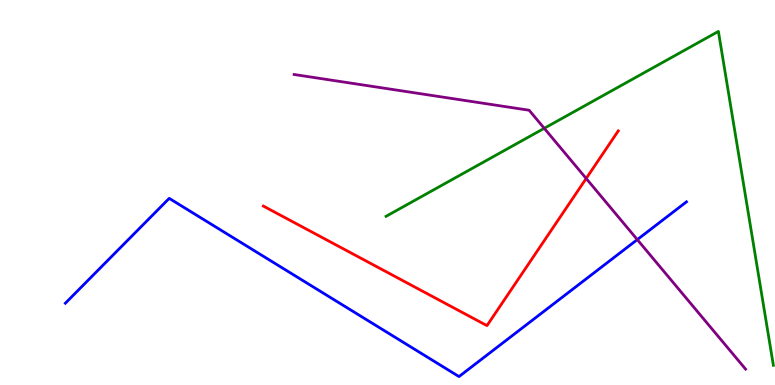[{'lines': ['blue', 'red'], 'intersections': []}, {'lines': ['green', 'red'], 'intersections': []}, {'lines': ['purple', 'red'], 'intersections': [{'x': 7.56, 'y': 5.36}]}, {'lines': ['blue', 'green'], 'intersections': []}, {'lines': ['blue', 'purple'], 'intersections': [{'x': 8.22, 'y': 3.78}]}, {'lines': ['green', 'purple'], 'intersections': [{'x': 7.02, 'y': 6.67}]}]